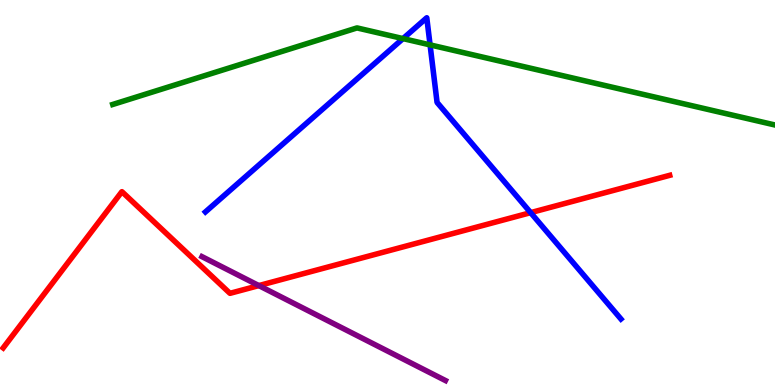[{'lines': ['blue', 'red'], 'intersections': [{'x': 6.85, 'y': 4.48}]}, {'lines': ['green', 'red'], 'intersections': []}, {'lines': ['purple', 'red'], 'intersections': [{'x': 3.34, 'y': 2.58}]}, {'lines': ['blue', 'green'], 'intersections': [{'x': 5.2, 'y': 9.0}, {'x': 5.55, 'y': 8.83}]}, {'lines': ['blue', 'purple'], 'intersections': []}, {'lines': ['green', 'purple'], 'intersections': []}]